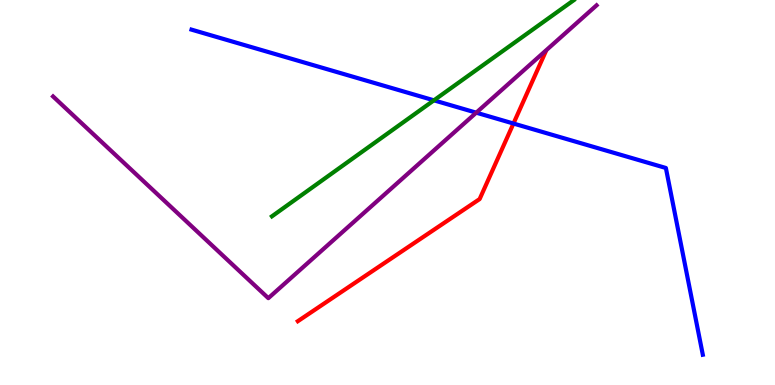[{'lines': ['blue', 'red'], 'intersections': [{'x': 6.63, 'y': 6.79}]}, {'lines': ['green', 'red'], 'intersections': []}, {'lines': ['purple', 'red'], 'intersections': []}, {'lines': ['blue', 'green'], 'intersections': [{'x': 5.6, 'y': 7.39}]}, {'lines': ['blue', 'purple'], 'intersections': [{'x': 6.15, 'y': 7.07}]}, {'lines': ['green', 'purple'], 'intersections': []}]